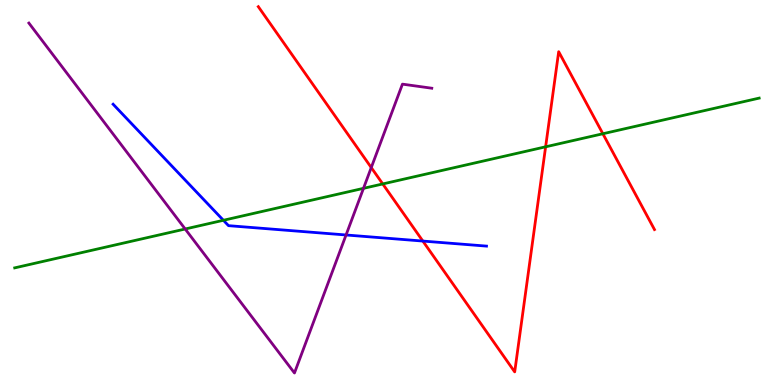[{'lines': ['blue', 'red'], 'intersections': [{'x': 5.46, 'y': 3.74}]}, {'lines': ['green', 'red'], 'intersections': [{'x': 4.94, 'y': 5.22}, {'x': 7.04, 'y': 6.19}, {'x': 7.78, 'y': 6.53}]}, {'lines': ['purple', 'red'], 'intersections': [{'x': 4.79, 'y': 5.65}]}, {'lines': ['blue', 'green'], 'intersections': [{'x': 2.88, 'y': 4.28}]}, {'lines': ['blue', 'purple'], 'intersections': [{'x': 4.47, 'y': 3.9}]}, {'lines': ['green', 'purple'], 'intersections': [{'x': 2.39, 'y': 4.05}, {'x': 4.69, 'y': 5.11}]}]